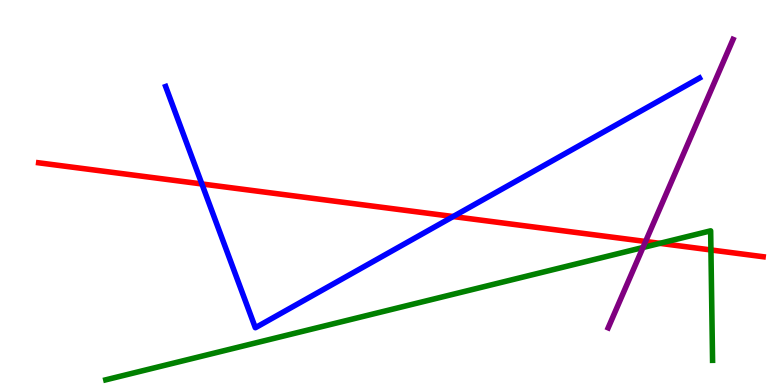[{'lines': ['blue', 'red'], 'intersections': [{'x': 2.6, 'y': 5.22}, {'x': 5.85, 'y': 4.38}]}, {'lines': ['green', 'red'], 'intersections': [{'x': 8.51, 'y': 3.68}, {'x': 9.17, 'y': 3.51}]}, {'lines': ['purple', 'red'], 'intersections': [{'x': 8.33, 'y': 3.73}]}, {'lines': ['blue', 'green'], 'intersections': []}, {'lines': ['blue', 'purple'], 'intersections': []}, {'lines': ['green', 'purple'], 'intersections': [{'x': 8.3, 'y': 3.57}]}]